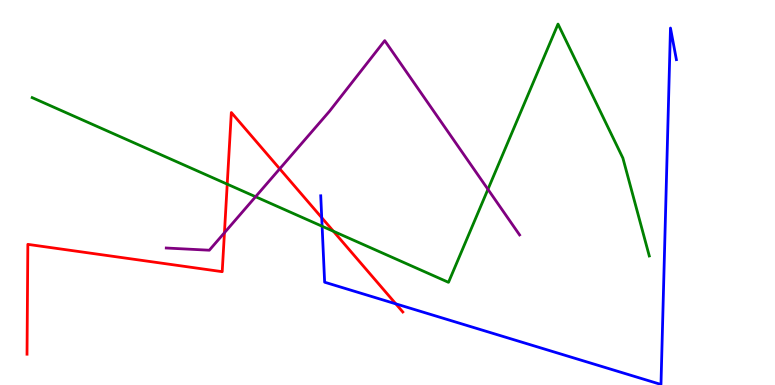[{'lines': ['blue', 'red'], 'intersections': [{'x': 4.15, 'y': 4.35}, {'x': 5.11, 'y': 2.11}]}, {'lines': ['green', 'red'], 'intersections': [{'x': 2.93, 'y': 5.22}, {'x': 4.3, 'y': 3.99}]}, {'lines': ['purple', 'red'], 'intersections': [{'x': 2.9, 'y': 3.96}, {'x': 3.61, 'y': 5.62}]}, {'lines': ['blue', 'green'], 'intersections': [{'x': 4.16, 'y': 4.12}]}, {'lines': ['blue', 'purple'], 'intersections': []}, {'lines': ['green', 'purple'], 'intersections': [{'x': 3.3, 'y': 4.89}, {'x': 6.3, 'y': 5.08}]}]